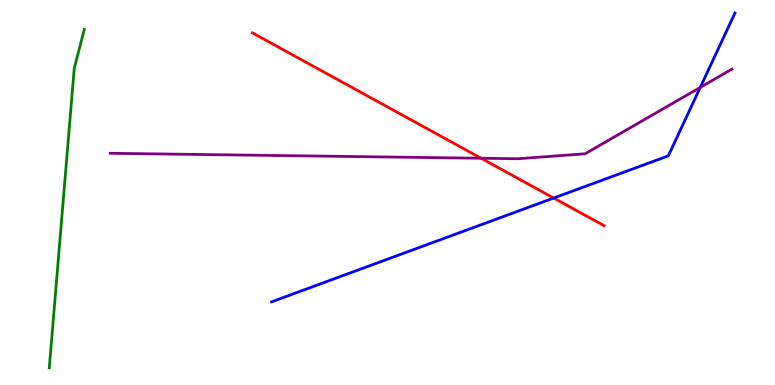[{'lines': ['blue', 'red'], 'intersections': [{'x': 7.14, 'y': 4.86}]}, {'lines': ['green', 'red'], 'intersections': []}, {'lines': ['purple', 'red'], 'intersections': [{'x': 6.21, 'y': 5.89}]}, {'lines': ['blue', 'green'], 'intersections': []}, {'lines': ['blue', 'purple'], 'intersections': [{'x': 9.04, 'y': 7.73}]}, {'lines': ['green', 'purple'], 'intersections': []}]